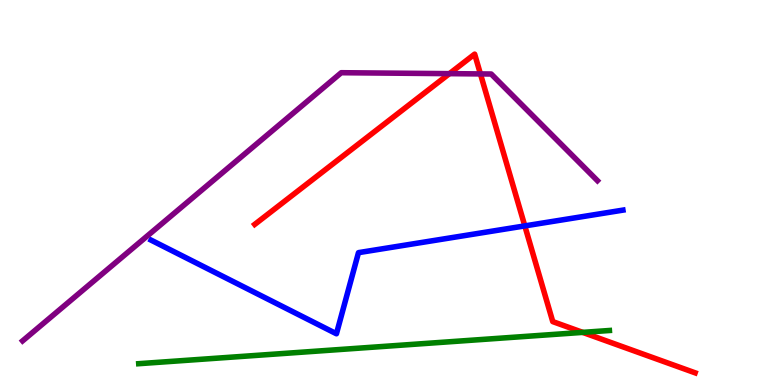[{'lines': ['blue', 'red'], 'intersections': [{'x': 6.77, 'y': 4.13}]}, {'lines': ['green', 'red'], 'intersections': [{'x': 7.52, 'y': 1.37}]}, {'lines': ['purple', 'red'], 'intersections': [{'x': 5.8, 'y': 8.09}, {'x': 6.2, 'y': 8.08}]}, {'lines': ['blue', 'green'], 'intersections': []}, {'lines': ['blue', 'purple'], 'intersections': []}, {'lines': ['green', 'purple'], 'intersections': []}]